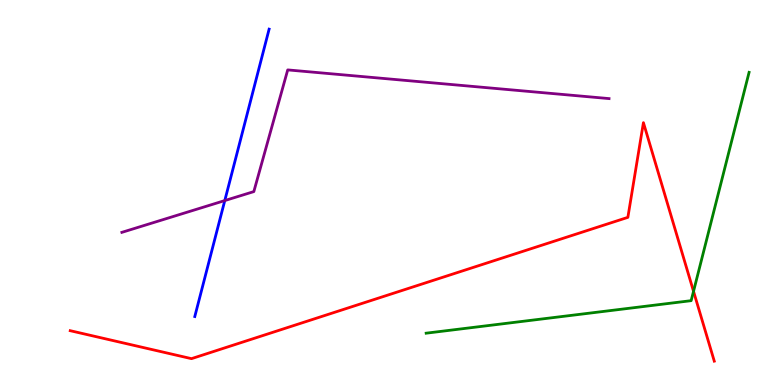[{'lines': ['blue', 'red'], 'intersections': []}, {'lines': ['green', 'red'], 'intersections': [{'x': 8.95, 'y': 2.43}]}, {'lines': ['purple', 'red'], 'intersections': []}, {'lines': ['blue', 'green'], 'intersections': []}, {'lines': ['blue', 'purple'], 'intersections': [{'x': 2.9, 'y': 4.79}]}, {'lines': ['green', 'purple'], 'intersections': []}]